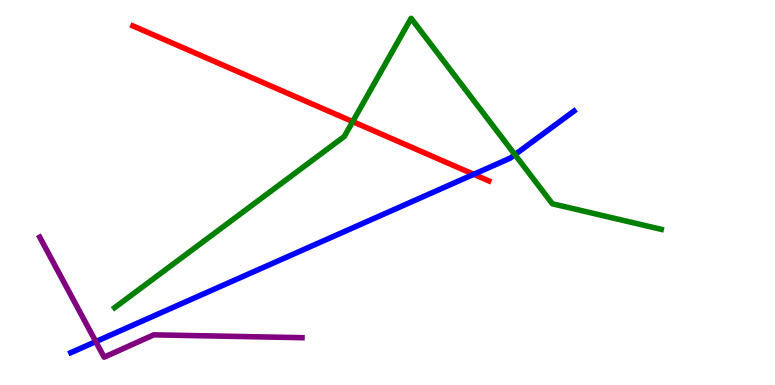[{'lines': ['blue', 'red'], 'intersections': [{'x': 6.11, 'y': 5.47}]}, {'lines': ['green', 'red'], 'intersections': [{'x': 4.55, 'y': 6.84}]}, {'lines': ['purple', 'red'], 'intersections': []}, {'lines': ['blue', 'green'], 'intersections': [{'x': 6.64, 'y': 5.98}]}, {'lines': ['blue', 'purple'], 'intersections': [{'x': 1.24, 'y': 1.13}]}, {'lines': ['green', 'purple'], 'intersections': []}]